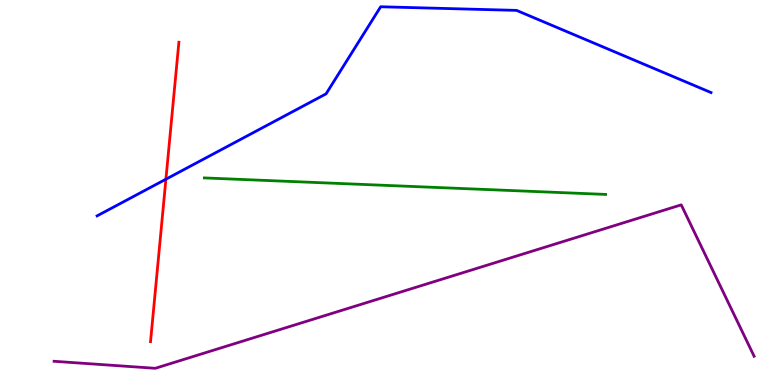[{'lines': ['blue', 'red'], 'intersections': [{'x': 2.14, 'y': 5.35}]}, {'lines': ['green', 'red'], 'intersections': []}, {'lines': ['purple', 'red'], 'intersections': []}, {'lines': ['blue', 'green'], 'intersections': []}, {'lines': ['blue', 'purple'], 'intersections': []}, {'lines': ['green', 'purple'], 'intersections': []}]